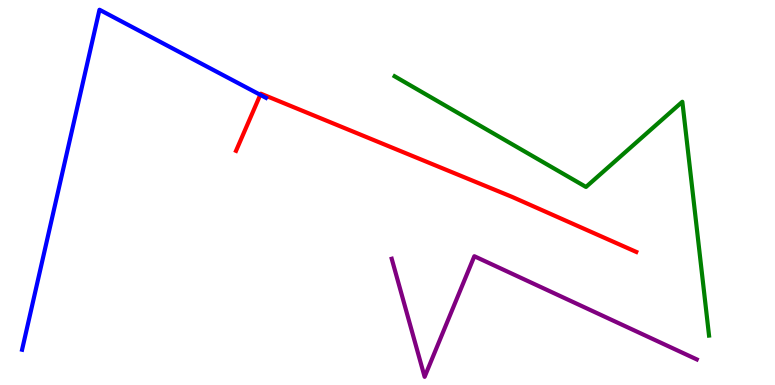[{'lines': ['blue', 'red'], 'intersections': [{'x': 3.36, 'y': 7.54}]}, {'lines': ['green', 'red'], 'intersections': []}, {'lines': ['purple', 'red'], 'intersections': []}, {'lines': ['blue', 'green'], 'intersections': []}, {'lines': ['blue', 'purple'], 'intersections': []}, {'lines': ['green', 'purple'], 'intersections': []}]